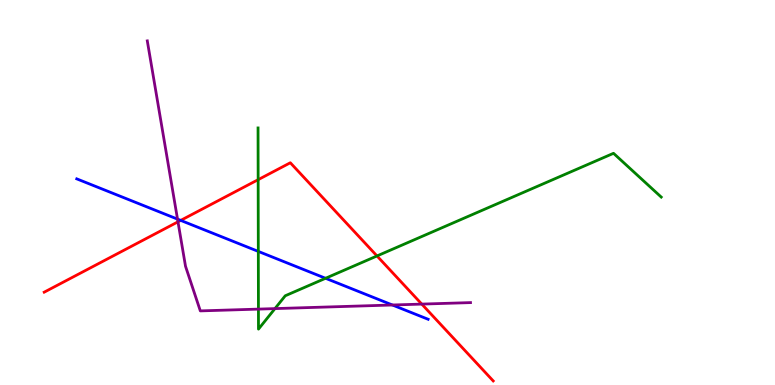[{'lines': ['blue', 'red'], 'intersections': [{'x': 2.33, 'y': 4.28}]}, {'lines': ['green', 'red'], 'intersections': [{'x': 3.33, 'y': 5.33}, {'x': 4.86, 'y': 3.35}]}, {'lines': ['purple', 'red'], 'intersections': [{'x': 2.3, 'y': 4.24}, {'x': 5.44, 'y': 2.1}]}, {'lines': ['blue', 'green'], 'intersections': [{'x': 3.33, 'y': 3.47}, {'x': 4.2, 'y': 2.77}]}, {'lines': ['blue', 'purple'], 'intersections': [{'x': 2.29, 'y': 4.31}, {'x': 5.06, 'y': 2.08}]}, {'lines': ['green', 'purple'], 'intersections': [{'x': 3.33, 'y': 1.97}, {'x': 3.55, 'y': 1.98}]}]